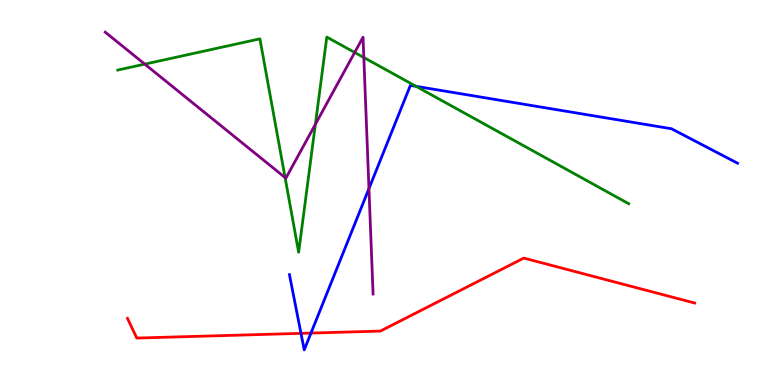[{'lines': ['blue', 'red'], 'intersections': [{'x': 3.88, 'y': 1.34}, {'x': 4.01, 'y': 1.35}]}, {'lines': ['green', 'red'], 'intersections': []}, {'lines': ['purple', 'red'], 'intersections': []}, {'lines': ['blue', 'green'], 'intersections': [{'x': 5.37, 'y': 7.76}]}, {'lines': ['blue', 'purple'], 'intersections': [{'x': 4.76, 'y': 5.1}]}, {'lines': ['green', 'purple'], 'intersections': [{'x': 1.87, 'y': 8.33}, {'x': 3.68, 'y': 5.39}, {'x': 4.07, 'y': 6.77}, {'x': 4.58, 'y': 8.64}, {'x': 4.69, 'y': 8.51}]}]